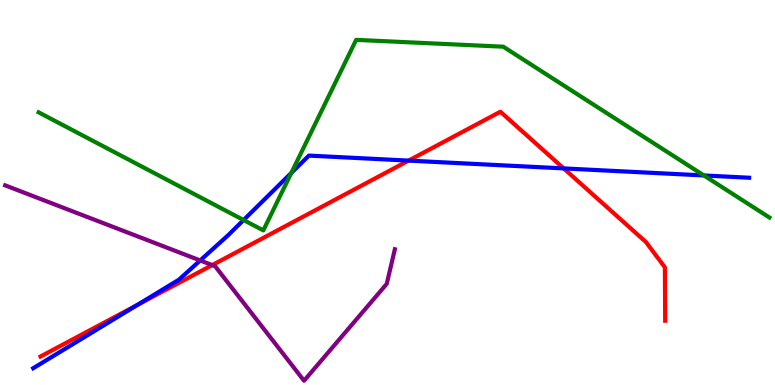[{'lines': ['blue', 'red'], 'intersections': [{'x': 1.77, 'y': 2.08}, {'x': 5.27, 'y': 5.83}, {'x': 7.27, 'y': 5.63}]}, {'lines': ['green', 'red'], 'intersections': []}, {'lines': ['purple', 'red'], 'intersections': [{'x': 2.74, 'y': 3.11}]}, {'lines': ['blue', 'green'], 'intersections': [{'x': 3.14, 'y': 4.28}, {'x': 3.76, 'y': 5.51}, {'x': 9.08, 'y': 5.44}]}, {'lines': ['blue', 'purple'], 'intersections': [{'x': 2.58, 'y': 3.23}]}, {'lines': ['green', 'purple'], 'intersections': []}]